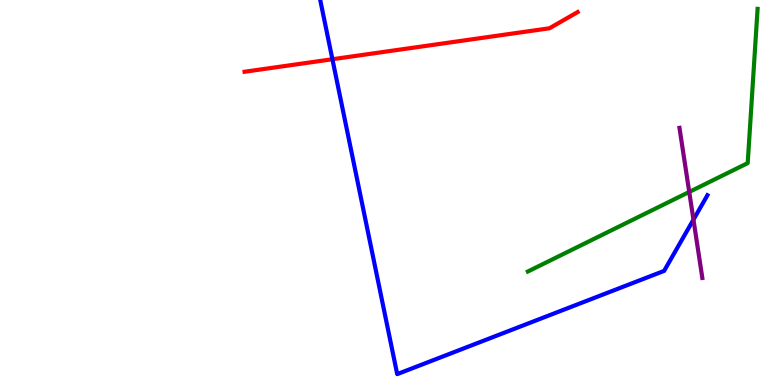[{'lines': ['blue', 'red'], 'intersections': [{'x': 4.29, 'y': 8.46}]}, {'lines': ['green', 'red'], 'intersections': []}, {'lines': ['purple', 'red'], 'intersections': []}, {'lines': ['blue', 'green'], 'intersections': []}, {'lines': ['blue', 'purple'], 'intersections': [{'x': 8.95, 'y': 4.29}]}, {'lines': ['green', 'purple'], 'intersections': [{'x': 8.89, 'y': 5.01}]}]